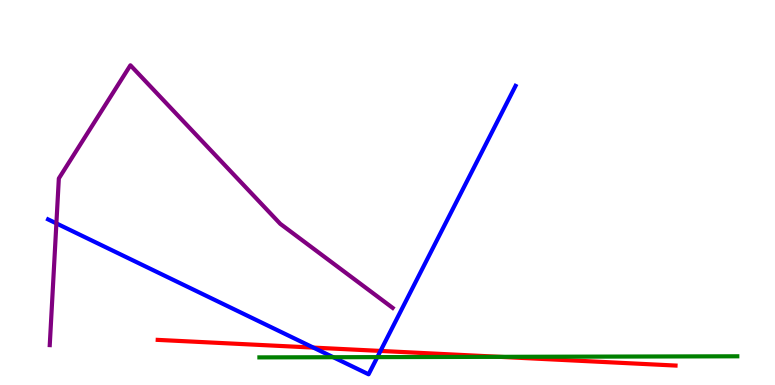[{'lines': ['blue', 'red'], 'intersections': [{'x': 4.04, 'y': 0.971}, {'x': 4.91, 'y': 0.885}]}, {'lines': ['green', 'red'], 'intersections': [{'x': 6.45, 'y': 0.732}]}, {'lines': ['purple', 'red'], 'intersections': []}, {'lines': ['blue', 'green'], 'intersections': [{'x': 4.3, 'y': 0.722}, {'x': 4.87, 'y': 0.724}]}, {'lines': ['blue', 'purple'], 'intersections': [{'x': 0.728, 'y': 4.2}]}, {'lines': ['green', 'purple'], 'intersections': []}]